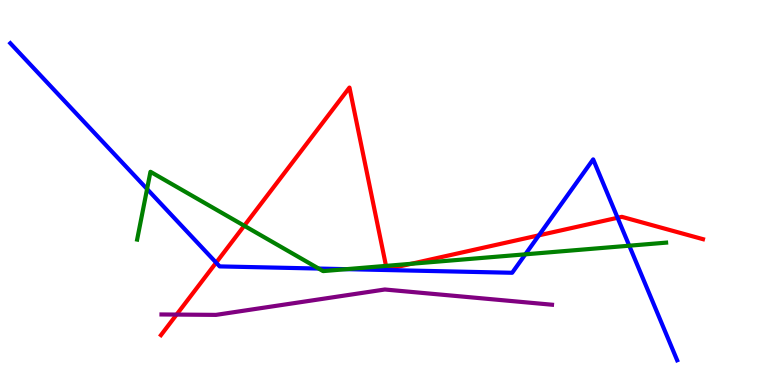[{'lines': ['blue', 'red'], 'intersections': [{'x': 2.79, 'y': 3.18}, {'x': 6.95, 'y': 3.89}, {'x': 7.97, 'y': 4.34}]}, {'lines': ['green', 'red'], 'intersections': [{'x': 3.15, 'y': 4.14}, {'x': 4.98, 'y': 3.09}, {'x': 5.31, 'y': 3.15}]}, {'lines': ['purple', 'red'], 'intersections': [{'x': 2.28, 'y': 1.83}]}, {'lines': ['blue', 'green'], 'intersections': [{'x': 1.9, 'y': 5.09}, {'x': 4.11, 'y': 3.02}, {'x': 4.47, 'y': 3.01}, {'x': 6.78, 'y': 3.39}, {'x': 8.12, 'y': 3.62}]}, {'lines': ['blue', 'purple'], 'intersections': []}, {'lines': ['green', 'purple'], 'intersections': []}]